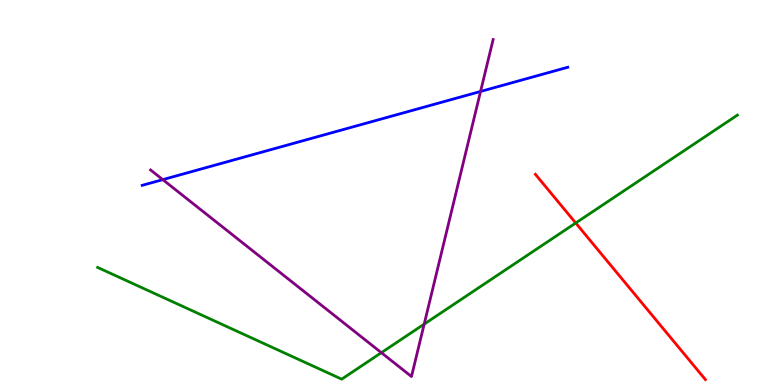[{'lines': ['blue', 'red'], 'intersections': []}, {'lines': ['green', 'red'], 'intersections': [{'x': 7.43, 'y': 4.21}]}, {'lines': ['purple', 'red'], 'intersections': []}, {'lines': ['blue', 'green'], 'intersections': []}, {'lines': ['blue', 'purple'], 'intersections': [{'x': 2.1, 'y': 5.33}, {'x': 6.2, 'y': 7.62}]}, {'lines': ['green', 'purple'], 'intersections': [{'x': 4.92, 'y': 0.839}, {'x': 5.47, 'y': 1.58}]}]